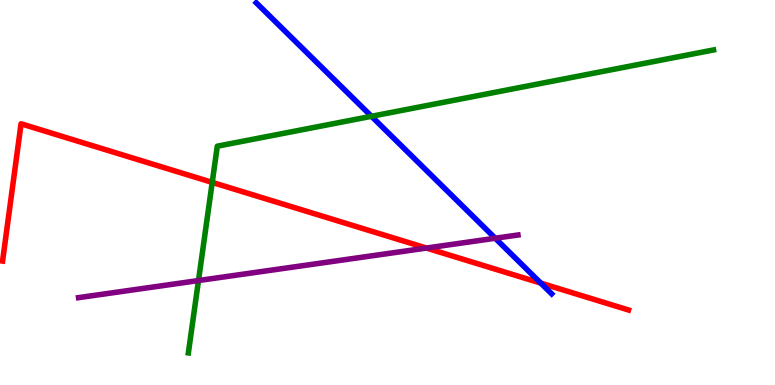[{'lines': ['blue', 'red'], 'intersections': [{'x': 6.98, 'y': 2.65}]}, {'lines': ['green', 'red'], 'intersections': [{'x': 2.74, 'y': 5.26}]}, {'lines': ['purple', 'red'], 'intersections': [{'x': 5.5, 'y': 3.56}]}, {'lines': ['blue', 'green'], 'intersections': [{'x': 4.79, 'y': 6.98}]}, {'lines': ['blue', 'purple'], 'intersections': [{'x': 6.39, 'y': 3.81}]}, {'lines': ['green', 'purple'], 'intersections': [{'x': 2.56, 'y': 2.71}]}]